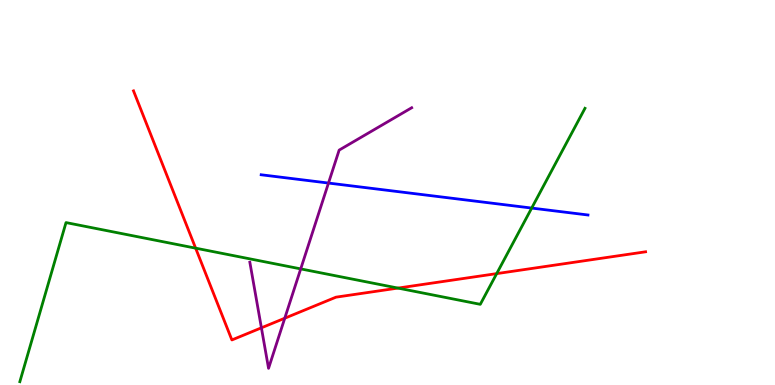[{'lines': ['blue', 'red'], 'intersections': []}, {'lines': ['green', 'red'], 'intersections': [{'x': 2.52, 'y': 3.55}, {'x': 5.14, 'y': 2.52}, {'x': 6.41, 'y': 2.89}]}, {'lines': ['purple', 'red'], 'intersections': [{'x': 3.37, 'y': 1.49}, {'x': 3.67, 'y': 1.73}]}, {'lines': ['blue', 'green'], 'intersections': [{'x': 6.86, 'y': 4.6}]}, {'lines': ['blue', 'purple'], 'intersections': [{'x': 4.24, 'y': 5.25}]}, {'lines': ['green', 'purple'], 'intersections': [{'x': 3.88, 'y': 3.02}]}]